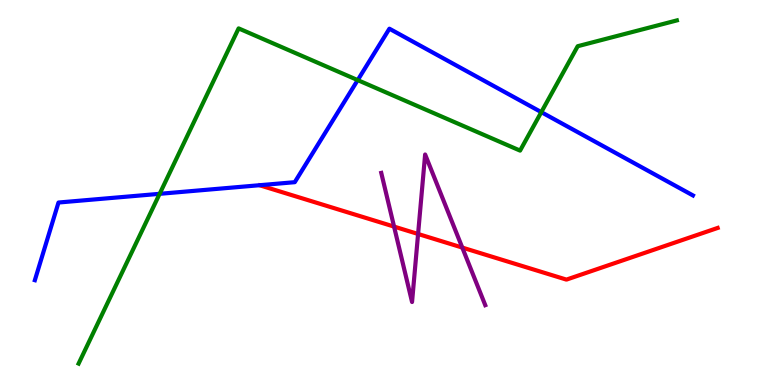[{'lines': ['blue', 'red'], 'intersections': []}, {'lines': ['green', 'red'], 'intersections': []}, {'lines': ['purple', 'red'], 'intersections': [{'x': 5.08, 'y': 4.11}, {'x': 5.39, 'y': 3.92}, {'x': 5.96, 'y': 3.57}]}, {'lines': ['blue', 'green'], 'intersections': [{'x': 2.06, 'y': 4.97}, {'x': 4.62, 'y': 7.92}, {'x': 6.98, 'y': 7.09}]}, {'lines': ['blue', 'purple'], 'intersections': []}, {'lines': ['green', 'purple'], 'intersections': []}]